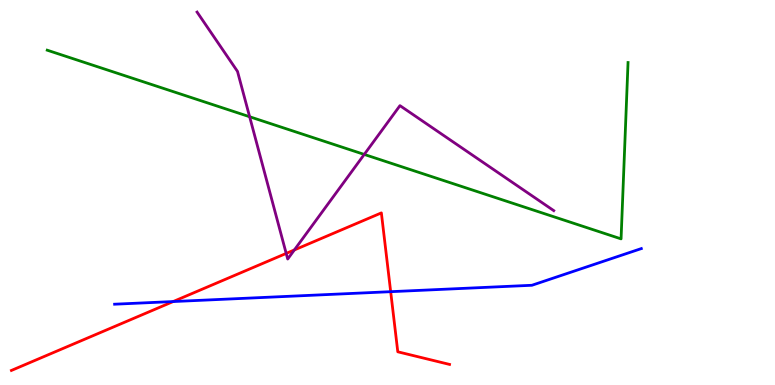[{'lines': ['blue', 'red'], 'intersections': [{'x': 2.23, 'y': 2.17}, {'x': 5.04, 'y': 2.42}]}, {'lines': ['green', 'red'], 'intersections': []}, {'lines': ['purple', 'red'], 'intersections': [{'x': 3.69, 'y': 3.42}, {'x': 3.8, 'y': 3.51}]}, {'lines': ['blue', 'green'], 'intersections': []}, {'lines': ['blue', 'purple'], 'intersections': []}, {'lines': ['green', 'purple'], 'intersections': [{'x': 3.22, 'y': 6.97}, {'x': 4.7, 'y': 5.99}]}]